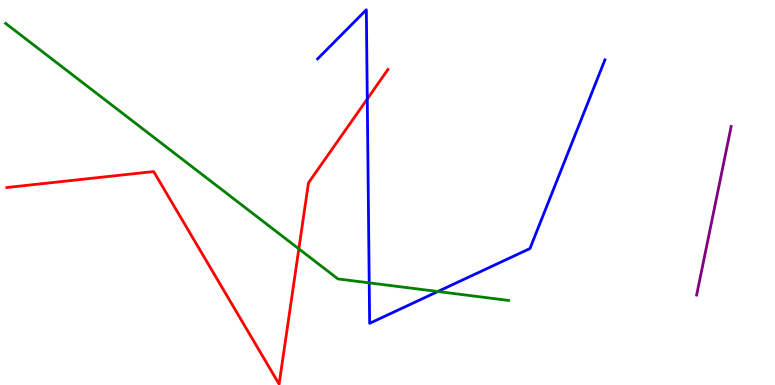[{'lines': ['blue', 'red'], 'intersections': [{'x': 4.74, 'y': 7.43}]}, {'lines': ['green', 'red'], 'intersections': [{'x': 3.86, 'y': 3.54}]}, {'lines': ['purple', 'red'], 'intersections': []}, {'lines': ['blue', 'green'], 'intersections': [{'x': 4.76, 'y': 2.65}, {'x': 5.65, 'y': 2.43}]}, {'lines': ['blue', 'purple'], 'intersections': []}, {'lines': ['green', 'purple'], 'intersections': []}]